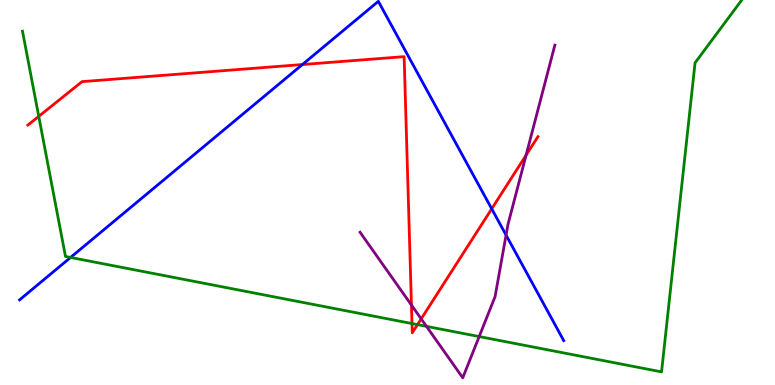[{'lines': ['blue', 'red'], 'intersections': [{'x': 3.9, 'y': 8.32}, {'x': 6.34, 'y': 4.58}]}, {'lines': ['green', 'red'], 'intersections': [{'x': 0.5, 'y': 6.98}, {'x': 5.32, 'y': 1.6}, {'x': 5.39, 'y': 1.57}]}, {'lines': ['purple', 'red'], 'intersections': [{'x': 5.31, 'y': 2.08}, {'x': 5.43, 'y': 1.72}, {'x': 6.79, 'y': 5.97}]}, {'lines': ['blue', 'green'], 'intersections': [{'x': 0.91, 'y': 3.31}]}, {'lines': ['blue', 'purple'], 'intersections': [{'x': 6.53, 'y': 3.89}]}, {'lines': ['green', 'purple'], 'intersections': [{'x': 5.5, 'y': 1.52}, {'x': 6.18, 'y': 1.26}]}]